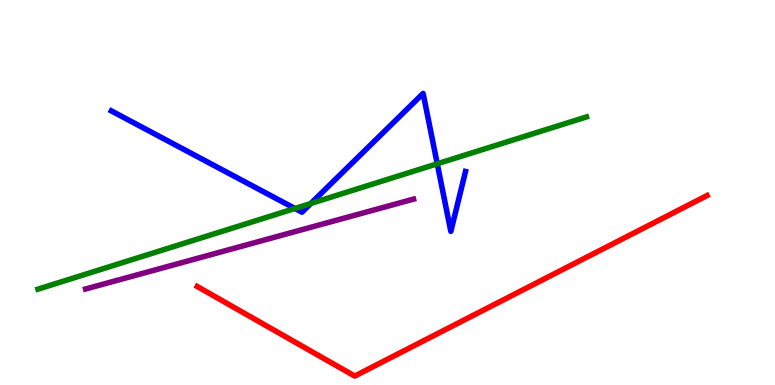[{'lines': ['blue', 'red'], 'intersections': []}, {'lines': ['green', 'red'], 'intersections': []}, {'lines': ['purple', 'red'], 'intersections': []}, {'lines': ['blue', 'green'], 'intersections': [{'x': 3.81, 'y': 4.59}, {'x': 4.01, 'y': 4.71}, {'x': 5.64, 'y': 5.75}]}, {'lines': ['blue', 'purple'], 'intersections': []}, {'lines': ['green', 'purple'], 'intersections': []}]